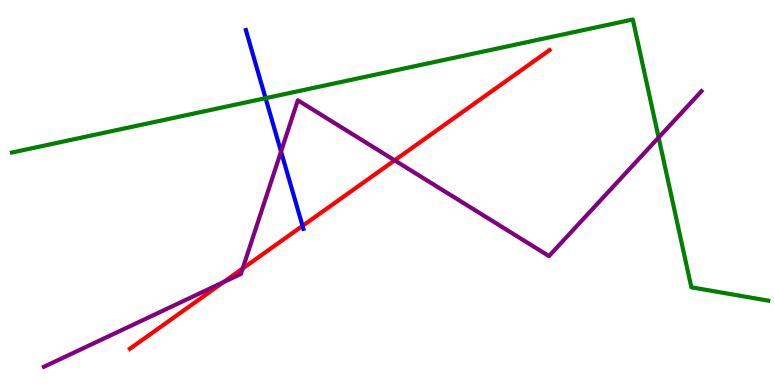[{'lines': ['blue', 'red'], 'intersections': [{'x': 3.9, 'y': 4.13}]}, {'lines': ['green', 'red'], 'intersections': []}, {'lines': ['purple', 'red'], 'intersections': [{'x': 2.88, 'y': 2.67}, {'x': 3.13, 'y': 3.03}, {'x': 5.09, 'y': 5.84}]}, {'lines': ['blue', 'green'], 'intersections': [{'x': 3.43, 'y': 7.45}]}, {'lines': ['blue', 'purple'], 'intersections': [{'x': 3.63, 'y': 6.06}]}, {'lines': ['green', 'purple'], 'intersections': [{'x': 8.5, 'y': 6.43}]}]